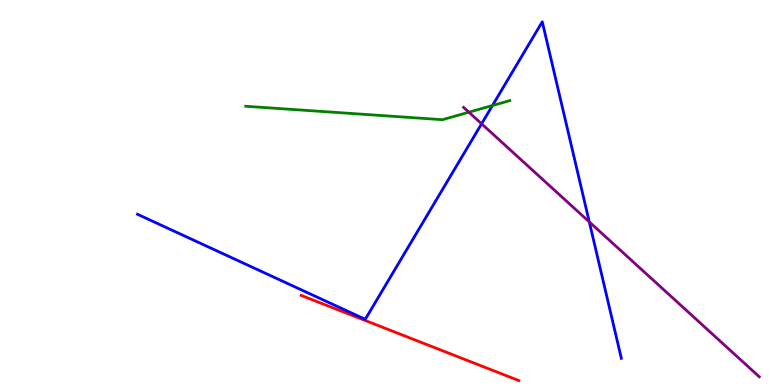[{'lines': ['blue', 'red'], 'intersections': []}, {'lines': ['green', 'red'], 'intersections': []}, {'lines': ['purple', 'red'], 'intersections': []}, {'lines': ['blue', 'green'], 'intersections': [{'x': 6.35, 'y': 7.26}]}, {'lines': ['blue', 'purple'], 'intersections': [{'x': 6.21, 'y': 6.78}, {'x': 7.6, 'y': 4.24}]}, {'lines': ['green', 'purple'], 'intersections': [{'x': 6.05, 'y': 7.09}]}]